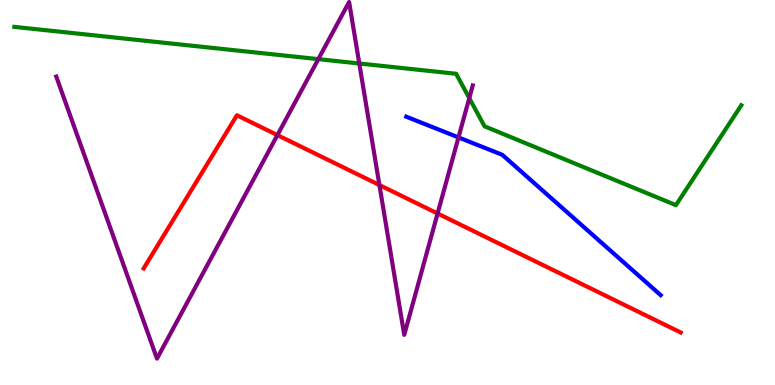[{'lines': ['blue', 'red'], 'intersections': []}, {'lines': ['green', 'red'], 'intersections': []}, {'lines': ['purple', 'red'], 'intersections': [{'x': 3.58, 'y': 6.49}, {'x': 4.9, 'y': 5.19}, {'x': 5.65, 'y': 4.45}]}, {'lines': ['blue', 'green'], 'intersections': []}, {'lines': ['blue', 'purple'], 'intersections': [{'x': 5.92, 'y': 6.43}]}, {'lines': ['green', 'purple'], 'intersections': [{'x': 4.11, 'y': 8.46}, {'x': 4.64, 'y': 8.35}, {'x': 6.06, 'y': 7.45}]}]